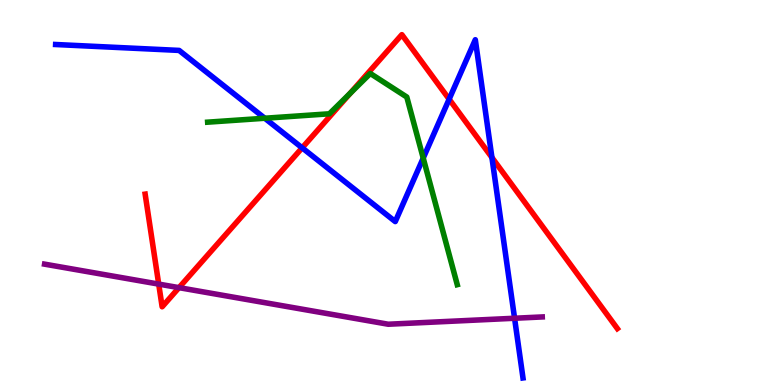[{'lines': ['blue', 'red'], 'intersections': [{'x': 3.9, 'y': 6.16}, {'x': 5.8, 'y': 7.42}, {'x': 6.35, 'y': 5.91}]}, {'lines': ['green', 'red'], 'intersections': [{'x': 4.52, 'y': 7.58}]}, {'lines': ['purple', 'red'], 'intersections': [{'x': 2.05, 'y': 2.62}, {'x': 2.31, 'y': 2.53}]}, {'lines': ['blue', 'green'], 'intersections': [{'x': 3.42, 'y': 6.93}, {'x': 5.46, 'y': 5.89}]}, {'lines': ['blue', 'purple'], 'intersections': [{'x': 6.64, 'y': 1.73}]}, {'lines': ['green', 'purple'], 'intersections': []}]